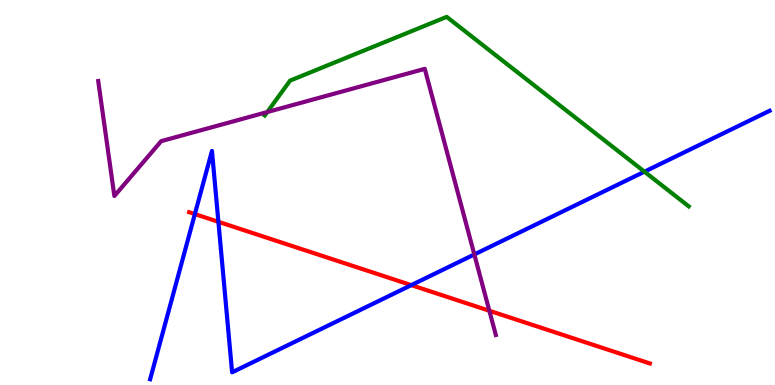[{'lines': ['blue', 'red'], 'intersections': [{'x': 2.51, 'y': 4.44}, {'x': 2.82, 'y': 4.24}, {'x': 5.31, 'y': 2.59}]}, {'lines': ['green', 'red'], 'intersections': []}, {'lines': ['purple', 'red'], 'intersections': [{'x': 6.31, 'y': 1.93}]}, {'lines': ['blue', 'green'], 'intersections': [{'x': 8.32, 'y': 5.54}]}, {'lines': ['blue', 'purple'], 'intersections': [{'x': 6.12, 'y': 3.39}]}, {'lines': ['green', 'purple'], 'intersections': [{'x': 3.45, 'y': 7.09}]}]